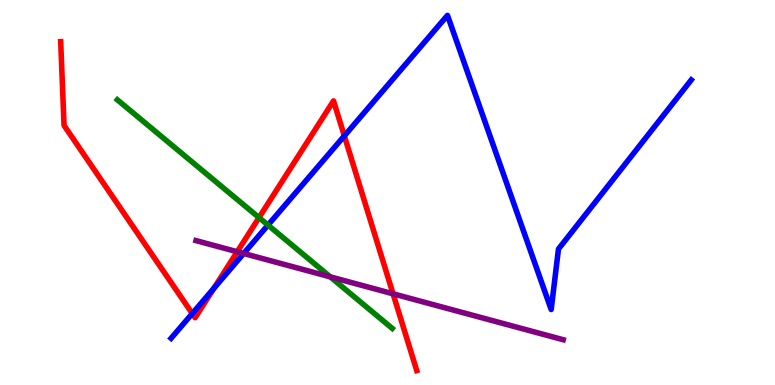[{'lines': ['blue', 'red'], 'intersections': [{'x': 2.48, 'y': 1.86}, {'x': 2.76, 'y': 2.51}, {'x': 4.44, 'y': 6.47}]}, {'lines': ['green', 'red'], 'intersections': [{'x': 3.34, 'y': 4.35}]}, {'lines': ['purple', 'red'], 'intersections': [{'x': 3.06, 'y': 3.46}, {'x': 5.07, 'y': 2.37}]}, {'lines': ['blue', 'green'], 'intersections': [{'x': 3.46, 'y': 4.15}]}, {'lines': ['blue', 'purple'], 'intersections': [{'x': 3.14, 'y': 3.42}]}, {'lines': ['green', 'purple'], 'intersections': [{'x': 4.26, 'y': 2.81}]}]